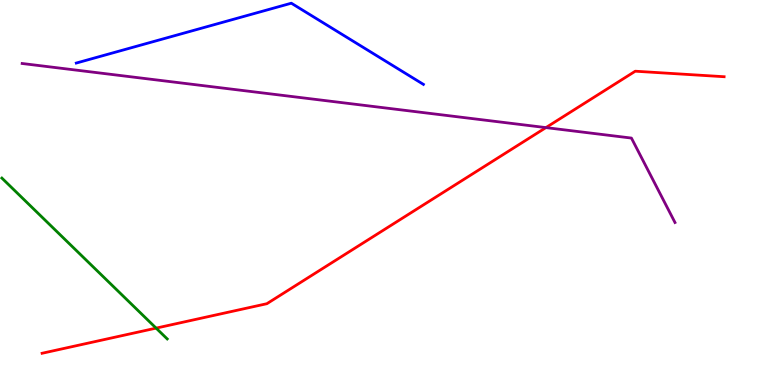[{'lines': ['blue', 'red'], 'intersections': []}, {'lines': ['green', 'red'], 'intersections': [{'x': 2.01, 'y': 1.48}]}, {'lines': ['purple', 'red'], 'intersections': [{'x': 7.04, 'y': 6.69}]}, {'lines': ['blue', 'green'], 'intersections': []}, {'lines': ['blue', 'purple'], 'intersections': []}, {'lines': ['green', 'purple'], 'intersections': []}]